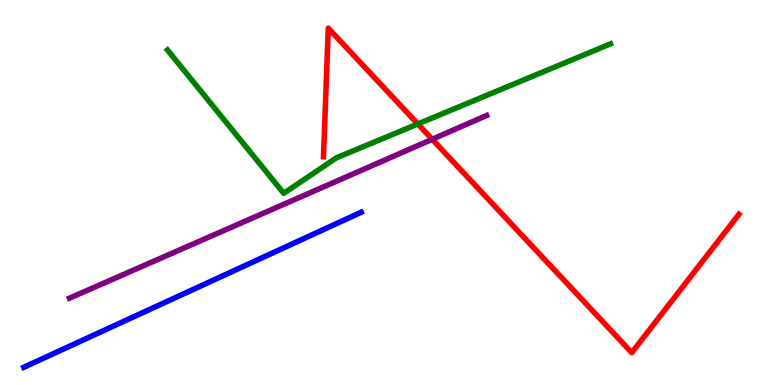[{'lines': ['blue', 'red'], 'intersections': []}, {'lines': ['green', 'red'], 'intersections': [{'x': 5.39, 'y': 6.78}]}, {'lines': ['purple', 'red'], 'intersections': [{'x': 5.58, 'y': 6.38}]}, {'lines': ['blue', 'green'], 'intersections': []}, {'lines': ['blue', 'purple'], 'intersections': []}, {'lines': ['green', 'purple'], 'intersections': []}]